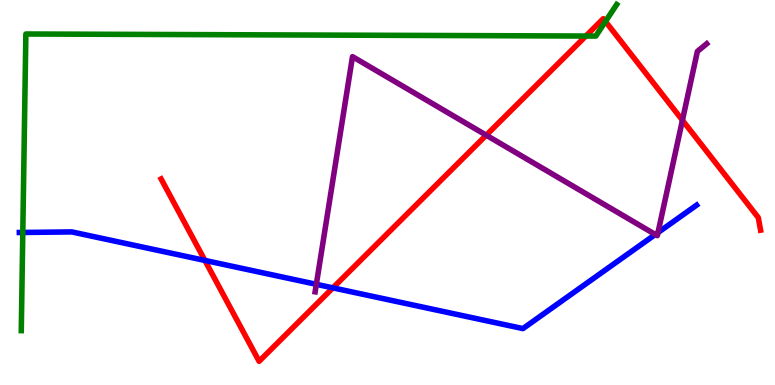[{'lines': ['blue', 'red'], 'intersections': [{'x': 2.64, 'y': 3.24}, {'x': 4.3, 'y': 2.52}]}, {'lines': ['green', 'red'], 'intersections': [{'x': 7.56, 'y': 9.06}, {'x': 7.81, 'y': 9.44}]}, {'lines': ['purple', 'red'], 'intersections': [{'x': 6.27, 'y': 6.49}, {'x': 8.81, 'y': 6.88}]}, {'lines': ['blue', 'green'], 'intersections': [{'x': 0.294, 'y': 3.96}]}, {'lines': ['blue', 'purple'], 'intersections': [{'x': 4.08, 'y': 2.62}, {'x': 8.46, 'y': 3.91}, {'x': 8.49, 'y': 3.96}]}, {'lines': ['green', 'purple'], 'intersections': []}]